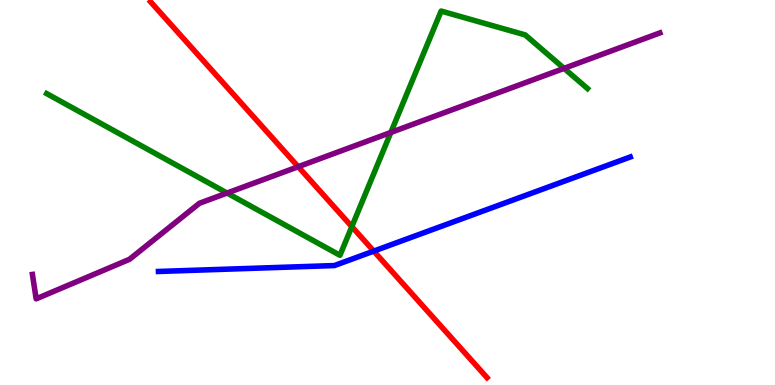[{'lines': ['blue', 'red'], 'intersections': [{'x': 4.82, 'y': 3.48}]}, {'lines': ['green', 'red'], 'intersections': [{'x': 4.54, 'y': 4.11}]}, {'lines': ['purple', 'red'], 'intersections': [{'x': 3.85, 'y': 5.67}]}, {'lines': ['blue', 'green'], 'intersections': []}, {'lines': ['blue', 'purple'], 'intersections': []}, {'lines': ['green', 'purple'], 'intersections': [{'x': 2.93, 'y': 4.99}, {'x': 5.04, 'y': 6.56}, {'x': 7.28, 'y': 8.22}]}]